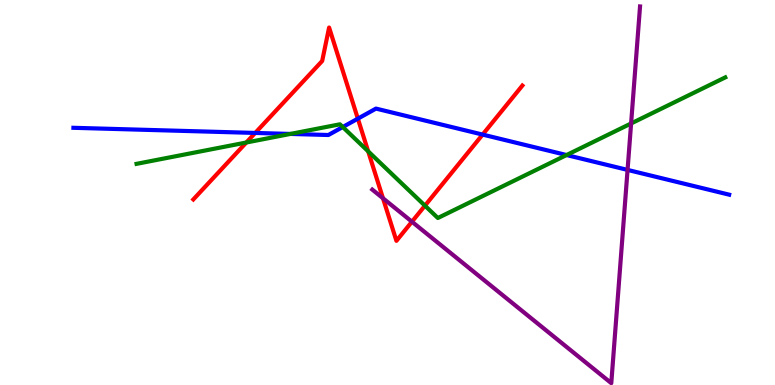[{'lines': ['blue', 'red'], 'intersections': [{'x': 3.29, 'y': 6.55}, {'x': 4.62, 'y': 6.92}, {'x': 6.23, 'y': 6.5}]}, {'lines': ['green', 'red'], 'intersections': [{'x': 3.18, 'y': 6.3}, {'x': 4.75, 'y': 6.07}, {'x': 5.48, 'y': 4.66}]}, {'lines': ['purple', 'red'], 'intersections': [{'x': 4.94, 'y': 4.85}, {'x': 5.32, 'y': 4.24}]}, {'lines': ['blue', 'green'], 'intersections': [{'x': 3.75, 'y': 6.52}, {'x': 4.42, 'y': 6.7}, {'x': 7.31, 'y': 5.97}]}, {'lines': ['blue', 'purple'], 'intersections': [{'x': 8.1, 'y': 5.59}]}, {'lines': ['green', 'purple'], 'intersections': [{'x': 8.14, 'y': 6.79}]}]